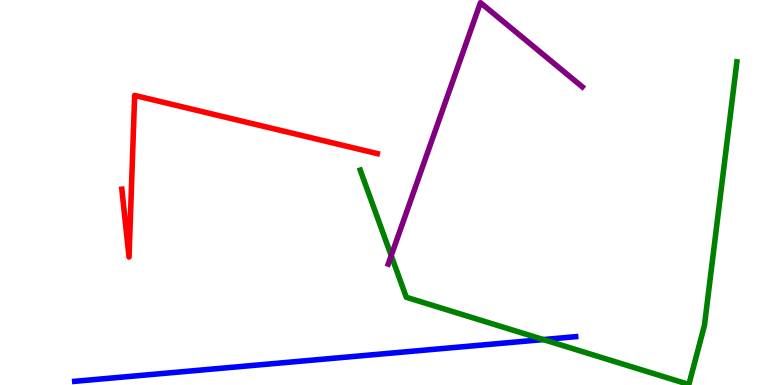[{'lines': ['blue', 'red'], 'intersections': []}, {'lines': ['green', 'red'], 'intersections': []}, {'lines': ['purple', 'red'], 'intersections': []}, {'lines': ['blue', 'green'], 'intersections': [{'x': 7.01, 'y': 1.18}]}, {'lines': ['blue', 'purple'], 'intersections': []}, {'lines': ['green', 'purple'], 'intersections': [{'x': 5.05, 'y': 3.36}]}]